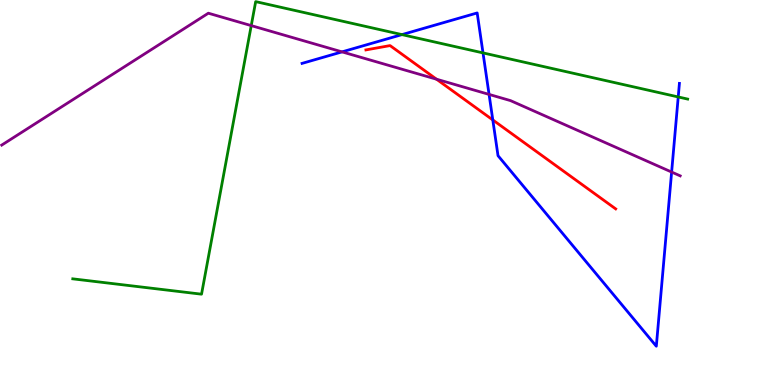[{'lines': ['blue', 'red'], 'intersections': [{'x': 6.36, 'y': 6.88}]}, {'lines': ['green', 'red'], 'intersections': []}, {'lines': ['purple', 'red'], 'intersections': [{'x': 5.63, 'y': 7.94}]}, {'lines': ['blue', 'green'], 'intersections': [{'x': 5.19, 'y': 9.1}, {'x': 6.23, 'y': 8.63}, {'x': 8.75, 'y': 7.48}]}, {'lines': ['blue', 'purple'], 'intersections': [{'x': 4.41, 'y': 8.65}, {'x': 6.31, 'y': 7.55}, {'x': 8.67, 'y': 5.53}]}, {'lines': ['green', 'purple'], 'intersections': [{'x': 3.24, 'y': 9.33}]}]